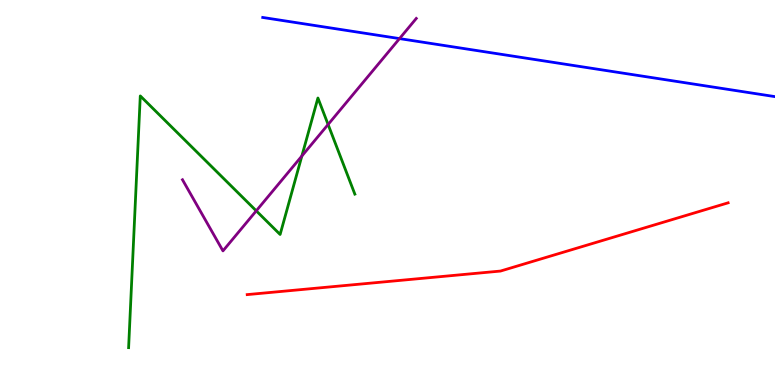[{'lines': ['blue', 'red'], 'intersections': []}, {'lines': ['green', 'red'], 'intersections': []}, {'lines': ['purple', 'red'], 'intersections': []}, {'lines': ['blue', 'green'], 'intersections': []}, {'lines': ['blue', 'purple'], 'intersections': [{'x': 5.16, 'y': 9.0}]}, {'lines': ['green', 'purple'], 'intersections': [{'x': 3.31, 'y': 4.52}, {'x': 3.89, 'y': 5.95}, {'x': 4.23, 'y': 6.77}]}]